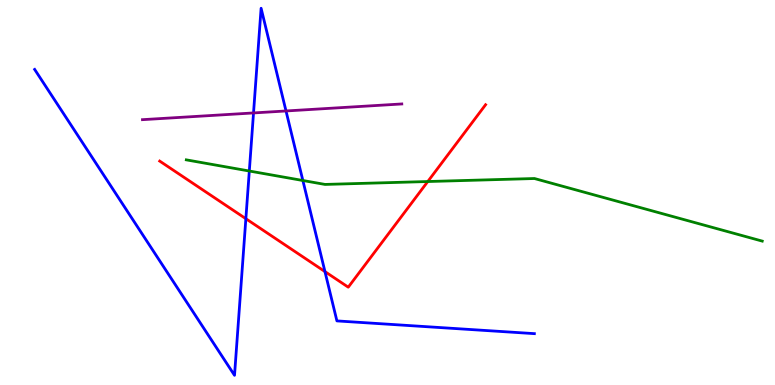[{'lines': ['blue', 'red'], 'intersections': [{'x': 3.17, 'y': 4.32}, {'x': 4.19, 'y': 2.95}]}, {'lines': ['green', 'red'], 'intersections': [{'x': 5.52, 'y': 5.28}]}, {'lines': ['purple', 'red'], 'intersections': []}, {'lines': ['blue', 'green'], 'intersections': [{'x': 3.22, 'y': 5.56}, {'x': 3.91, 'y': 5.31}]}, {'lines': ['blue', 'purple'], 'intersections': [{'x': 3.27, 'y': 7.07}, {'x': 3.69, 'y': 7.12}]}, {'lines': ['green', 'purple'], 'intersections': []}]